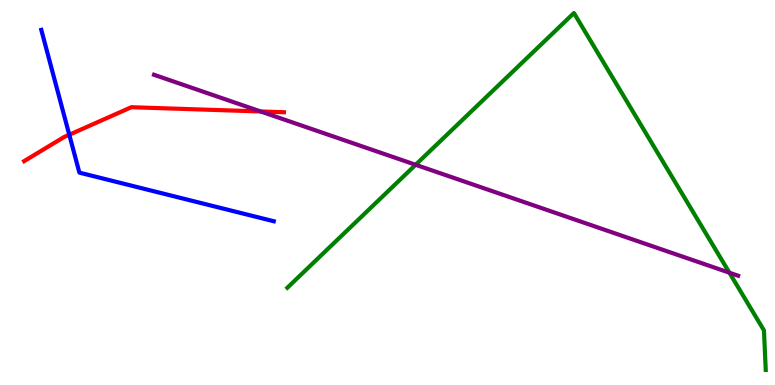[{'lines': ['blue', 'red'], 'intersections': [{'x': 0.894, 'y': 6.5}]}, {'lines': ['green', 'red'], 'intersections': []}, {'lines': ['purple', 'red'], 'intersections': [{'x': 3.36, 'y': 7.1}]}, {'lines': ['blue', 'green'], 'intersections': []}, {'lines': ['blue', 'purple'], 'intersections': []}, {'lines': ['green', 'purple'], 'intersections': [{'x': 5.36, 'y': 5.72}, {'x': 9.41, 'y': 2.92}]}]